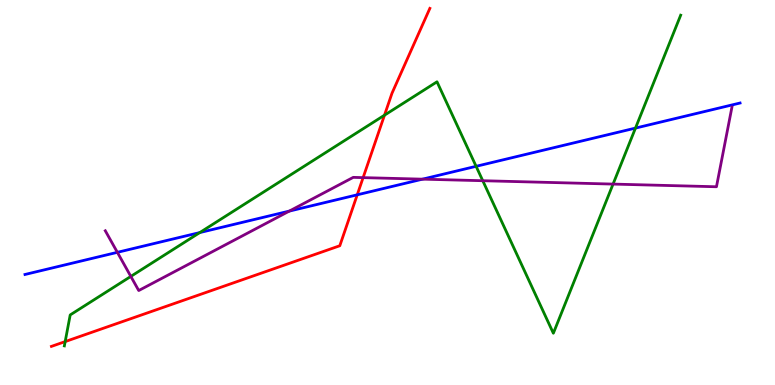[{'lines': ['blue', 'red'], 'intersections': [{'x': 4.61, 'y': 4.94}]}, {'lines': ['green', 'red'], 'intersections': [{'x': 0.841, 'y': 1.13}, {'x': 4.96, 'y': 7.01}]}, {'lines': ['purple', 'red'], 'intersections': [{'x': 4.69, 'y': 5.39}]}, {'lines': ['blue', 'green'], 'intersections': [{'x': 2.58, 'y': 3.96}, {'x': 6.14, 'y': 5.68}, {'x': 8.2, 'y': 6.67}]}, {'lines': ['blue', 'purple'], 'intersections': [{'x': 1.51, 'y': 3.45}, {'x': 3.73, 'y': 4.52}, {'x': 5.45, 'y': 5.35}]}, {'lines': ['green', 'purple'], 'intersections': [{'x': 1.69, 'y': 2.82}, {'x': 6.23, 'y': 5.31}, {'x': 7.91, 'y': 5.22}]}]